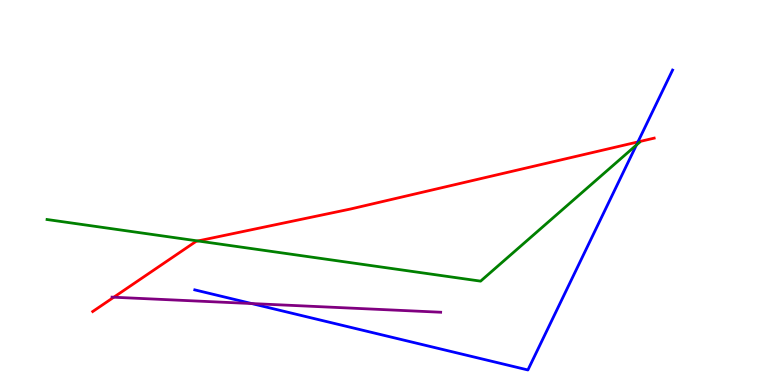[{'lines': ['blue', 'red'], 'intersections': [{'x': 8.23, 'y': 6.31}]}, {'lines': ['green', 'red'], 'intersections': [{'x': 2.55, 'y': 3.74}]}, {'lines': ['purple', 'red'], 'intersections': [{'x': 1.47, 'y': 2.28}]}, {'lines': ['blue', 'green'], 'intersections': [{'x': 8.21, 'y': 6.23}]}, {'lines': ['blue', 'purple'], 'intersections': [{'x': 3.25, 'y': 2.12}]}, {'lines': ['green', 'purple'], 'intersections': []}]